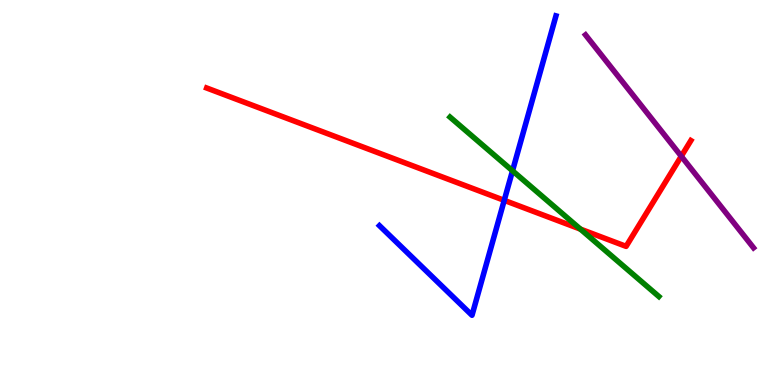[{'lines': ['blue', 'red'], 'intersections': [{'x': 6.51, 'y': 4.8}]}, {'lines': ['green', 'red'], 'intersections': [{'x': 7.49, 'y': 4.05}]}, {'lines': ['purple', 'red'], 'intersections': [{'x': 8.79, 'y': 5.94}]}, {'lines': ['blue', 'green'], 'intersections': [{'x': 6.61, 'y': 5.56}]}, {'lines': ['blue', 'purple'], 'intersections': []}, {'lines': ['green', 'purple'], 'intersections': []}]